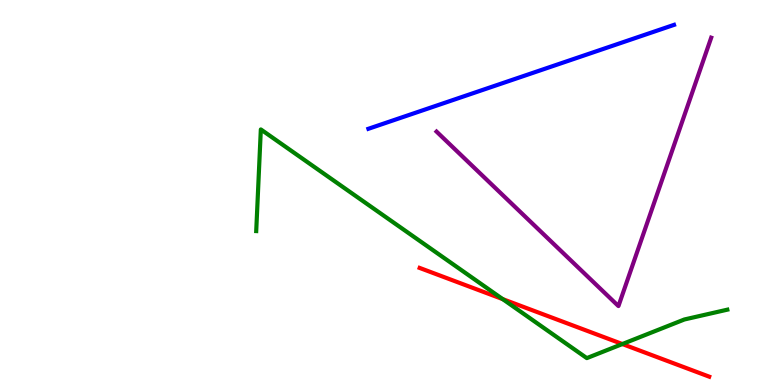[{'lines': ['blue', 'red'], 'intersections': []}, {'lines': ['green', 'red'], 'intersections': [{'x': 6.49, 'y': 2.23}, {'x': 8.03, 'y': 1.06}]}, {'lines': ['purple', 'red'], 'intersections': []}, {'lines': ['blue', 'green'], 'intersections': []}, {'lines': ['blue', 'purple'], 'intersections': []}, {'lines': ['green', 'purple'], 'intersections': []}]